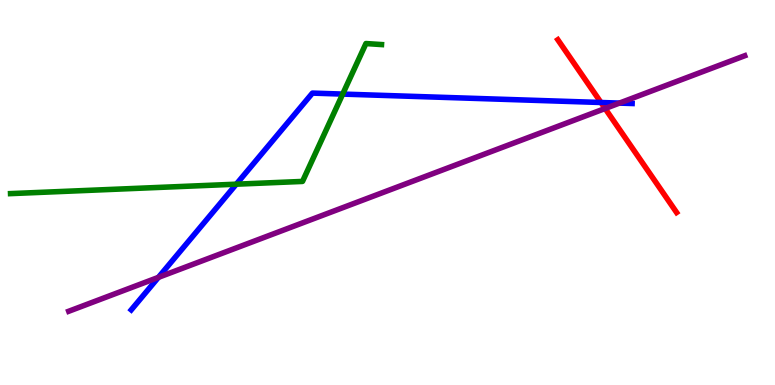[{'lines': ['blue', 'red'], 'intersections': [{'x': 7.75, 'y': 7.34}]}, {'lines': ['green', 'red'], 'intersections': []}, {'lines': ['purple', 'red'], 'intersections': [{'x': 7.81, 'y': 7.18}]}, {'lines': ['blue', 'green'], 'intersections': [{'x': 3.05, 'y': 5.22}, {'x': 4.42, 'y': 7.56}]}, {'lines': ['blue', 'purple'], 'intersections': [{'x': 2.04, 'y': 2.8}, {'x': 7.99, 'y': 7.32}]}, {'lines': ['green', 'purple'], 'intersections': []}]